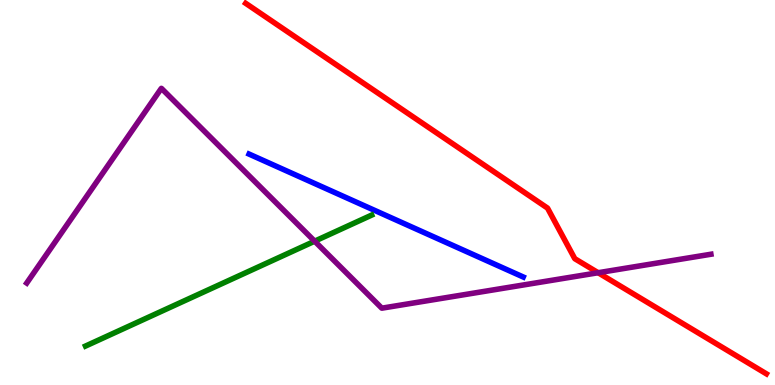[{'lines': ['blue', 'red'], 'intersections': []}, {'lines': ['green', 'red'], 'intersections': []}, {'lines': ['purple', 'red'], 'intersections': [{'x': 7.72, 'y': 2.92}]}, {'lines': ['blue', 'green'], 'intersections': []}, {'lines': ['blue', 'purple'], 'intersections': []}, {'lines': ['green', 'purple'], 'intersections': [{'x': 4.06, 'y': 3.74}]}]